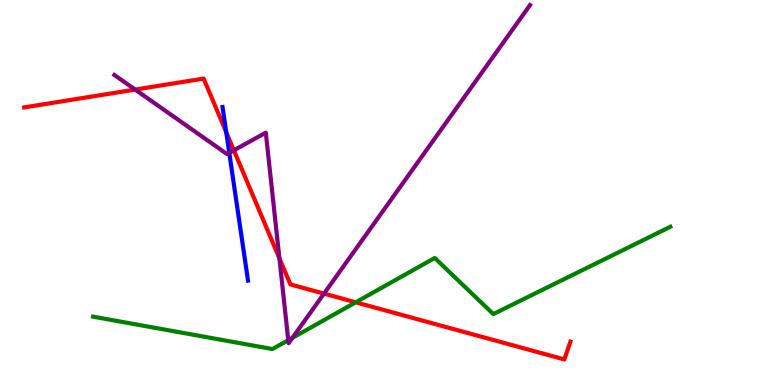[{'lines': ['blue', 'red'], 'intersections': [{'x': 2.92, 'y': 6.57}]}, {'lines': ['green', 'red'], 'intersections': [{'x': 4.59, 'y': 2.15}]}, {'lines': ['purple', 'red'], 'intersections': [{'x': 1.74, 'y': 7.67}, {'x': 3.02, 'y': 6.1}, {'x': 3.61, 'y': 3.29}, {'x': 4.18, 'y': 2.37}]}, {'lines': ['blue', 'green'], 'intersections': []}, {'lines': ['blue', 'purple'], 'intersections': [{'x': 2.96, 'y': 6.03}]}, {'lines': ['green', 'purple'], 'intersections': [{'x': 3.72, 'y': 1.16}, {'x': 3.77, 'y': 1.23}]}]